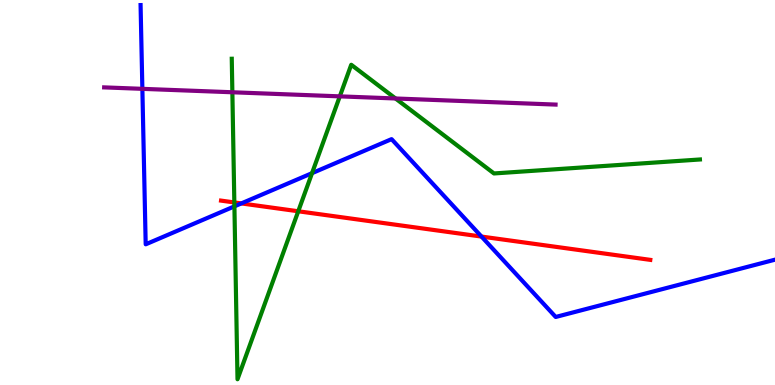[{'lines': ['blue', 'red'], 'intersections': [{'x': 3.11, 'y': 4.72}, {'x': 6.21, 'y': 3.86}]}, {'lines': ['green', 'red'], 'intersections': [{'x': 3.02, 'y': 4.74}, {'x': 3.85, 'y': 4.51}]}, {'lines': ['purple', 'red'], 'intersections': []}, {'lines': ['blue', 'green'], 'intersections': [{'x': 3.02, 'y': 4.64}, {'x': 4.03, 'y': 5.5}]}, {'lines': ['blue', 'purple'], 'intersections': [{'x': 1.84, 'y': 7.69}]}, {'lines': ['green', 'purple'], 'intersections': [{'x': 3.0, 'y': 7.6}, {'x': 4.38, 'y': 7.5}, {'x': 5.1, 'y': 7.44}]}]